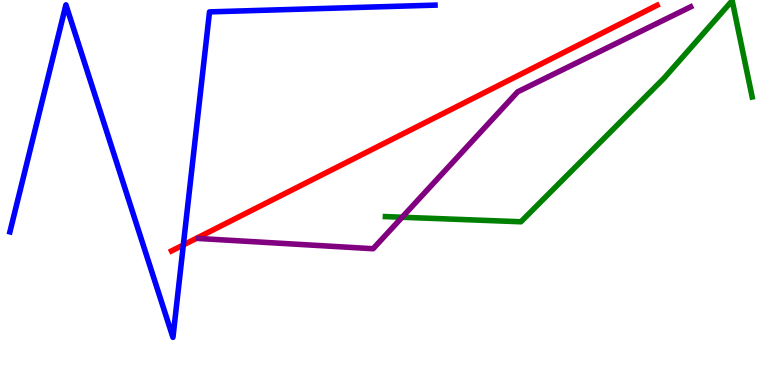[{'lines': ['blue', 'red'], 'intersections': [{'x': 2.37, 'y': 3.64}]}, {'lines': ['green', 'red'], 'intersections': []}, {'lines': ['purple', 'red'], 'intersections': []}, {'lines': ['blue', 'green'], 'intersections': []}, {'lines': ['blue', 'purple'], 'intersections': []}, {'lines': ['green', 'purple'], 'intersections': [{'x': 5.19, 'y': 4.36}]}]